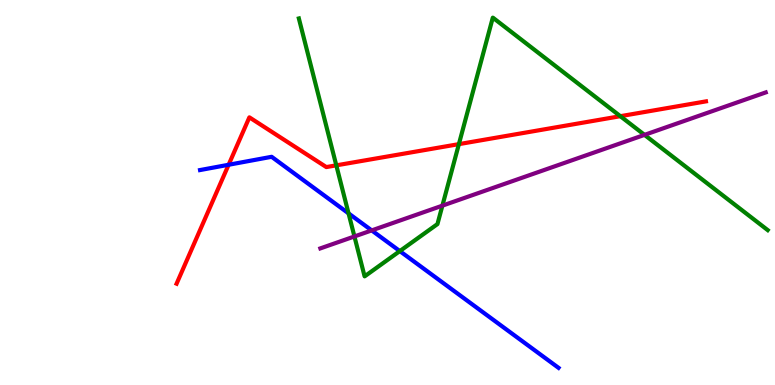[{'lines': ['blue', 'red'], 'intersections': [{'x': 2.95, 'y': 5.72}]}, {'lines': ['green', 'red'], 'intersections': [{'x': 4.34, 'y': 5.71}, {'x': 5.92, 'y': 6.26}, {'x': 8.0, 'y': 6.98}]}, {'lines': ['purple', 'red'], 'intersections': []}, {'lines': ['blue', 'green'], 'intersections': [{'x': 4.5, 'y': 4.46}, {'x': 5.16, 'y': 3.48}]}, {'lines': ['blue', 'purple'], 'intersections': [{'x': 4.8, 'y': 4.02}]}, {'lines': ['green', 'purple'], 'intersections': [{'x': 4.57, 'y': 3.86}, {'x': 5.71, 'y': 4.66}, {'x': 8.32, 'y': 6.5}]}]